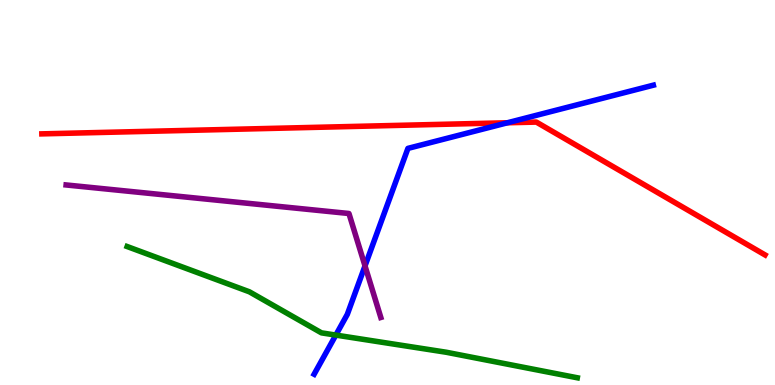[{'lines': ['blue', 'red'], 'intersections': [{'x': 6.55, 'y': 6.81}]}, {'lines': ['green', 'red'], 'intersections': []}, {'lines': ['purple', 'red'], 'intersections': []}, {'lines': ['blue', 'green'], 'intersections': [{'x': 4.33, 'y': 1.3}]}, {'lines': ['blue', 'purple'], 'intersections': [{'x': 4.71, 'y': 3.09}]}, {'lines': ['green', 'purple'], 'intersections': []}]